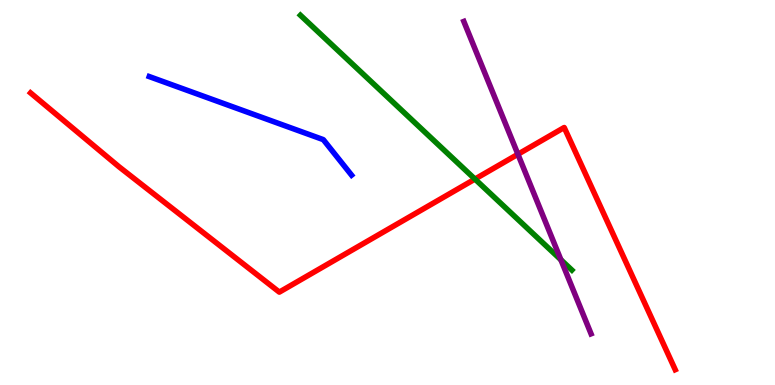[{'lines': ['blue', 'red'], 'intersections': []}, {'lines': ['green', 'red'], 'intersections': [{'x': 6.13, 'y': 5.35}]}, {'lines': ['purple', 'red'], 'intersections': [{'x': 6.68, 'y': 5.99}]}, {'lines': ['blue', 'green'], 'intersections': []}, {'lines': ['blue', 'purple'], 'intersections': []}, {'lines': ['green', 'purple'], 'intersections': [{'x': 7.24, 'y': 3.25}]}]